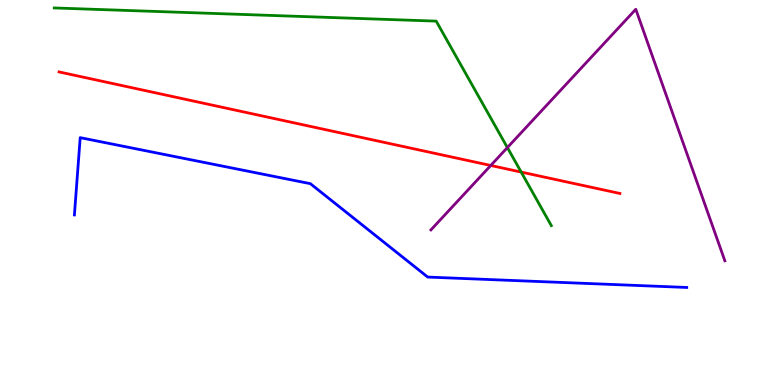[{'lines': ['blue', 'red'], 'intersections': []}, {'lines': ['green', 'red'], 'intersections': [{'x': 6.72, 'y': 5.53}]}, {'lines': ['purple', 'red'], 'intersections': [{'x': 6.33, 'y': 5.7}]}, {'lines': ['blue', 'green'], 'intersections': []}, {'lines': ['blue', 'purple'], 'intersections': []}, {'lines': ['green', 'purple'], 'intersections': [{'x': 6.55, 'y': 6.17}]}]